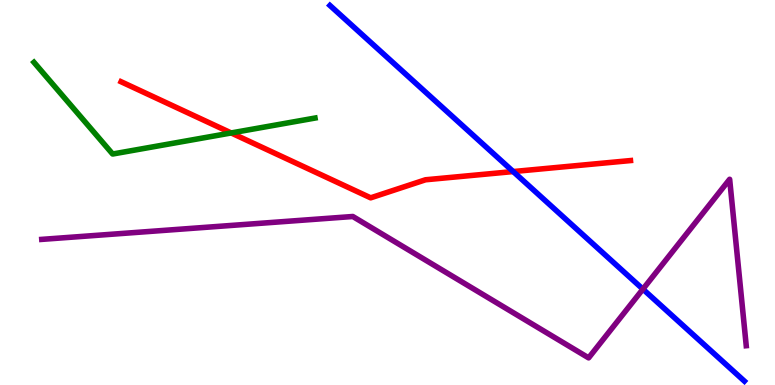[{'lines': ['blue', 'red'], 'intersections': [{'x': 6.62, 'y': 5.54}]}, {'lines': ['green', 'red'], 'intersections': [{'x': 2.98, 'y': 6.55}]}, {'lines': ['purple', 'red'], 'intersections': []}, {'lines': ['blue', 'green'], 'intersections': []}, {'lines': ['blue', 'purple'], 'intersections': [{'x': 8.3, 'y': 2.49}]}, {'lines': ['green', 'purple'], 'intersections': []}]